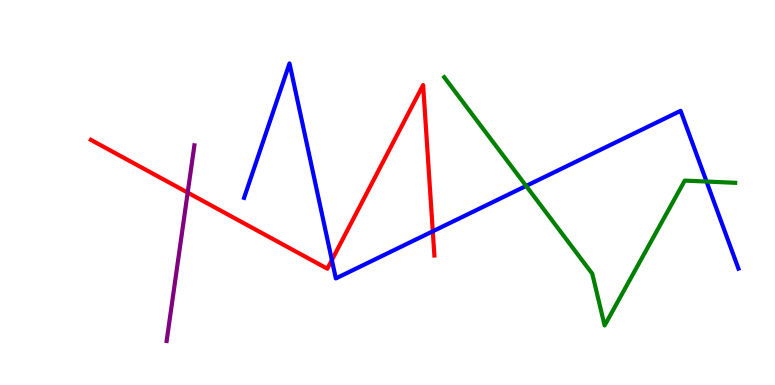[{'lines': ['blue', 'red'], 'intersections': [{'x': 4.28, 'y': 3.25}, {'x': 5.58, 'y': 3.99}]}, {'lines': ['green', 'red'], 'intersections': []}, {'lines': ['purple', 'red'], 'intersections': [{'x': 2.42, 'y': 5.0}]}, {'lines': ['blue', 'green'], 'intersections': [{'x': 6.79, 'y': 5.17}, {'x': 9.12, 'y': 5.28}]}, {'lines': ['blue', 'purple'], 'intersections': []}, {'lines': ['green', 'purple'], 'intersections': []}]